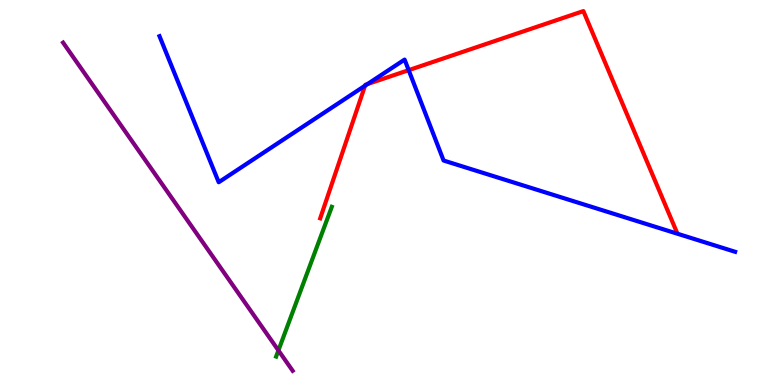[{'lines': ['blue', 'red'], 'intersections': [{'x': 4.71, 'y': 7.77}, {'x': 4.74, 'y': 7.82}, {'x': 5.27, 'y': 8.18}]}, {'lines': ['green', 'red'], 'intersections': []}, {'lines': ['purple', 'red'], 'intersections': []}, {'lines': ['blue', 'green'], 'intersections': []}, {'lines': ['blue', 'purple'], 'intersections': []}, {'lines': ['green', 'purple'], 'intersections': [{'x': 3.59, 'y': 0.898}]}]